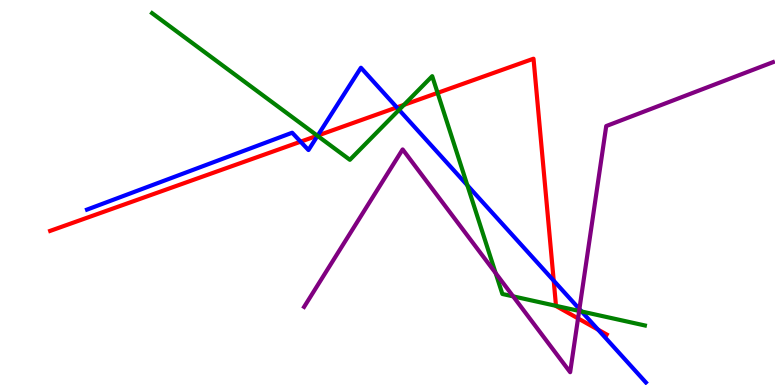[{'lines': ['blue', 'red'], 'intersections': [{'x': 3.88, 'y': 6.32}, {'x': 4.1, 'y': 6.48}, {'x': 5.12, 'y': 7.21}, {'x': 7.14, 'y': 2.71}, {'x': 7.72, 'y': 1.44}]}, {'lines': ['green', 'red'], 'intersections': [{'x': 4.09, 'y': 6.48}, {'x': 5.21, 'y': 7.28}, {'x': 5.65, 'y': 7.59}, {'x': 7.17, 'y': 2.06}]}, {'lines': ['purple', 'red'], 'intersections': [{'x': 7.46, 'y': 1.73}]}, {'lines': ['blue', 'green'], 'intersections': [{'x': 4.1, 'y': 6.47}, {'x': 5.15, 'y': 7.15}, {'x': 6.03, 'y': 5.19}, {'x': 7.5, 'y': 1.91}]}, {'lines': ['blue', 'purple'], 'intersections': [{'x': 7.48, 'y': 1.97}]}, {'lines': ['green', 'purple'], 'intersections': [{'x': 6.4, 'y': 2.91}, {'x': 6.62, 'y': 2.3}, {'x': 7.47, 'y': 1.92}]}]